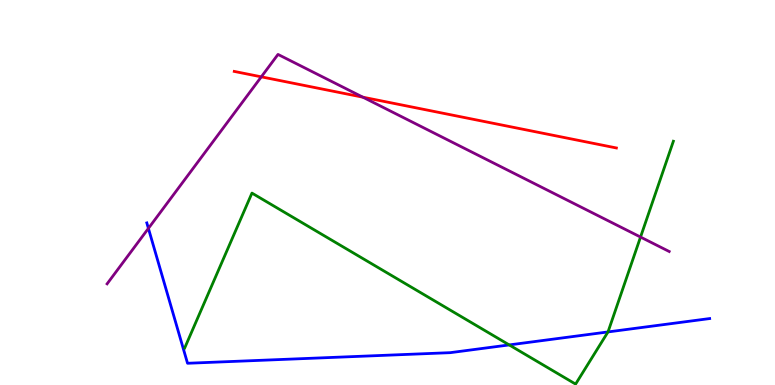[{'lines': ['blue', 'red'], 'intersections': []}, {'lines': ['green', 'red'], 'intersections': []}, {'lines': ['purple', 'red'], 'intersections': [{'x': 3.37, 'y': 8.0}, {'x': 4.68, 'y': 7.48}]}, {'lines': ['blue', 'green'], 'intersections': [{'x': 6.57, 'y': 1.04}, {'x': 7.85, 'y': 1.38}]}, {'lines': ['blue', 'purple'], 'intersections': [{'x': 1.91, 'y': 4.07}]}, {'lines': ['green', 'purple'], 'intersections': [{'x': 8.26, 'y': 3.84}]}]